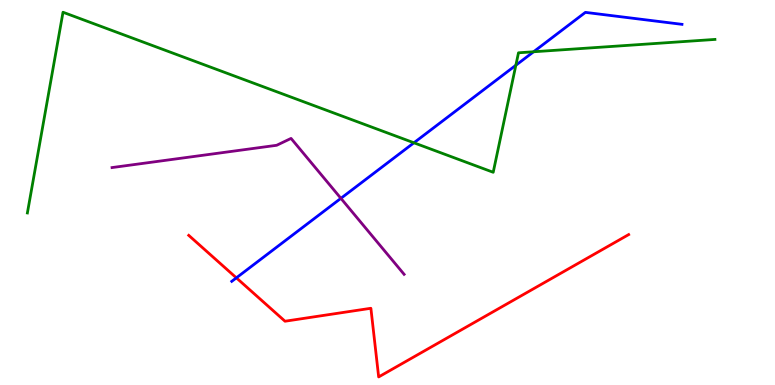[{'lines': ['blue', 'red'], 'intersections': [{'x': 3.05, 'y': 2.78}]}, {'lines': ['green', 'red'], 'intersections': []}, {'lines': ['purple', 'red'], 'intersections': []}, {'lines': ['blue', 'green'], 'intersections': [{'x': 5.34, 'y': 6.29}, {'x': 6.66, 'y': 8.3}, {'x': 6.89, 'y': 8.66}]}, {'lines': ['blue', 'purple'], 'intersections': [{'x': 4.4, 'y': 4.85}]}, {'lines': ['green', 'purple'], 'intersections': []}]